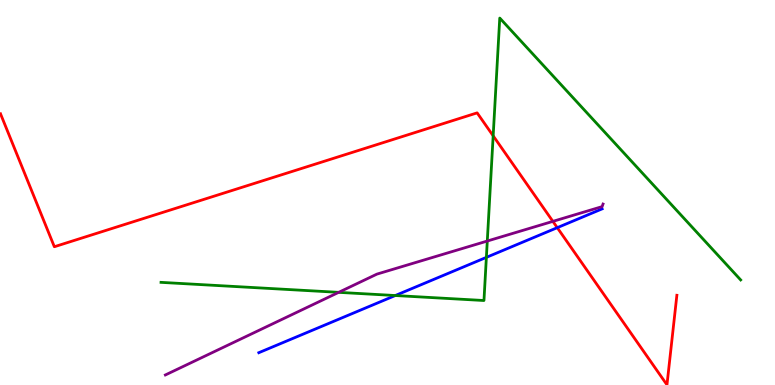[{'lines': ['blue', 'red'], 'intersections': [{'x': 7.19, 'y': 4.09}]}, {'lines': ['green', 'red'], 'intersections': [{'x': 6.36, 'y': 6.47}]}, {'lines': ['purple', 'red'], 'intersections': [{'x': 7.13, 'y': 4.25}]}, {'lines': ['blue', 'green'], 'intersections': [{'x': 5.1, 'y': 2.32}, {'x': 6.28, 'y': 3.32}]}, {'lines': ['blue', 'purple'], 'intersections': []}, {'lines': ['green', 'purple'], 'intersections': [{'x': 4.37, 'y': 2.41}, {'x': 6.29, 'y': 3.74}]}]